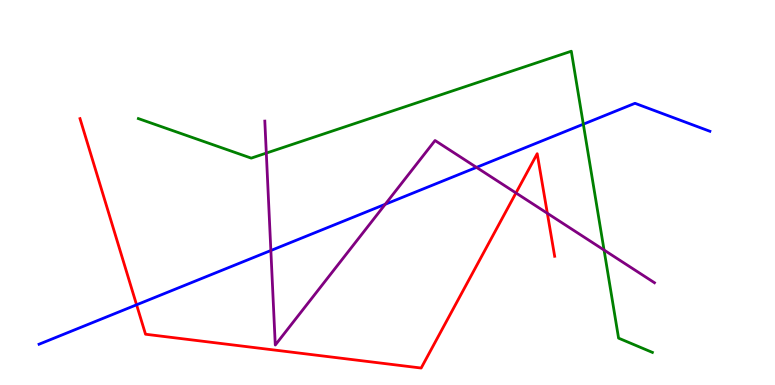[{'lines': ['blue', 'red'], 'intersections': [{'x': 1.76, 'y': 2.08}]}, {'lines': ['green', 'red'], 'intersections': []}, {'lines': ['purple', 'red'], 'intersections': [{'x': 6.66, 'y': 4.99}, {'x': 7.06, 'y': 4.46}]}, {'lines': ['blue', 'green'], 'intersections': [{'x': 7.53, 'y': 6.77}]}, {'lines': ['blue', 'purple'], 'intersections': [{'x': 3.49, 'y': 3.49}, {'x': 4.97, 'y': 4.69}, {'x': 6.15, 'y': 5.65}]}, {'lines': ['green', 'purple'], 'intersections': [{'x': 3.44, 'y': 6.02}, {'x': 7.79, 'y': 3.51}]}]